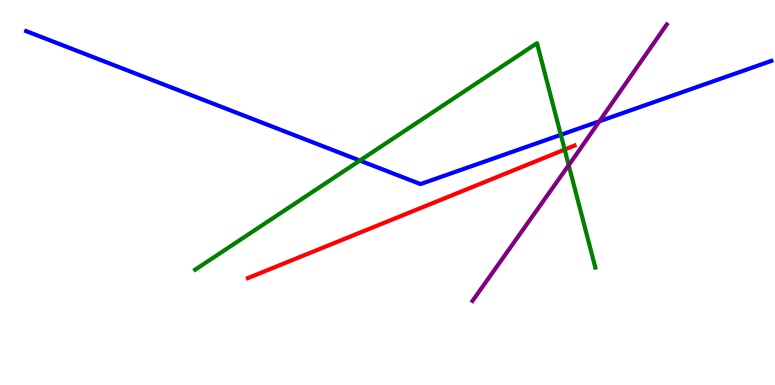[{'lines': ['blue', 'red'], 'intersections': []}, {'lines': ['green', 'red'], 'intersections': [{'x': 7.29, 'y': 6.11}]}, {'lines': ['purple', 'red'], 'intersections': []}, {'lines': ['blue', 'green'], 'intersections': [{'x': 4.64, 'y': 5.83}, {'x': 7.24, 'y': 6.5}]}, {'lines': ['blue', 'purple'], 'intersections': [{'x': 7.73, 'y': 6.85}]}, {'lines': ['green', 'purple'], 'intersections': [{'x': 7.34, 'y': 5.71}]}]